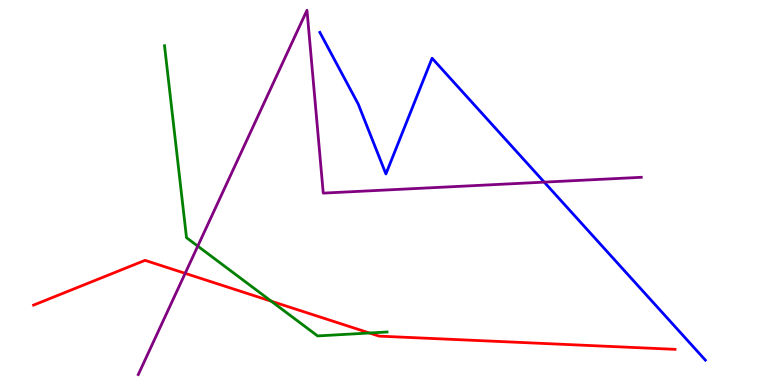[{'lines': ['blue', 'red'], 'intersections': []}, {'lines': ['green', 'red'], 'intersections': [{'x': 3.5, 'y': 2.18}, {'x': 4.77, 'y': 1.35}]}, {'lines': ['purple', 'red'], 'intersections': [{'x': 2.39, 'y': 2.9}]}, {'lines': ['blue', 'green'], 'intersections': []}, {'lines': ['blue', 'purple'], 'intersections': [{'x': 7.02, 'y': 5.27}]}, {'lines': ['green', 'purple'], 'intersections': [{'x': 2.55, 'y': 3.61}]}]